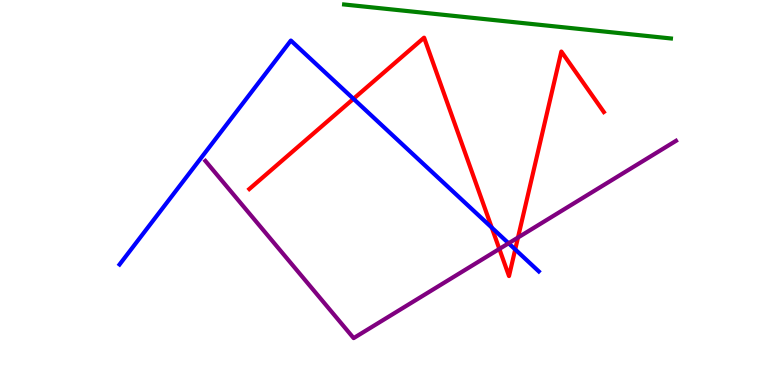[{'lines': ['blue', 'red'], 'intersections': [{'x': 4.56, 'y': 7.43}, {'x': 6.34, 'y': 4.09}, {'x': 6.65, 'y': 3.52}]}, {'lines': ['green', 'red'], 'intersections': []}, {'lines': ['purple', 'red'], 'intersections': [{'x': 6.44, 'y': 3.53}, {'x': 6.68, 'y': 3.83}]}, {'lines': ['blue', 'green'], 'intersections': []}, {'lines': ['blue', 'purple'], 'intersections': [{'x': 6.56, 'y': 3.68}]}, {'lines': ['green', 'purple'], 'intersections': []}]